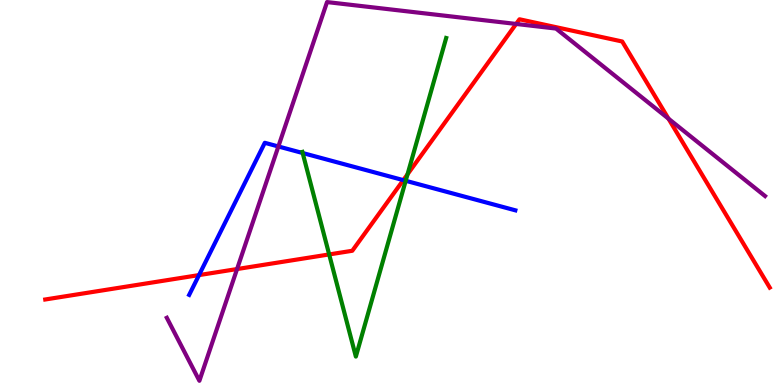[{'lines': ['blue', 'red'], 'intersections': [{'x': 2.57, 'y': 2.85}, {'x': 5.2, 'y': 5.32}]}, {'lines': ['green', 'red'], 'intersections': [{'x': 4.25, 'y': 3.39}, {'x': 5.26, 'y': 5.47}]}, {'lines': ['purple', 'red'], 'intersections': [{'x': 3.06, 'y': 3.01}, {'x': 6.66, 'y': 9.38}, {'x': 8.63, 'y': 6.92}]}, {'lines': ['blue', 'green'], 'intersections': [{'x': 3.91, 'y': 6.03}, {'x': 5.23, 'y': 5.3}]}, {'lines': ['blue', 'purple'], 'intersections': [{'x': 3.59, 'y': 6.2}]}, {'lines': ['green', 'purple'], 'intersections': []}]